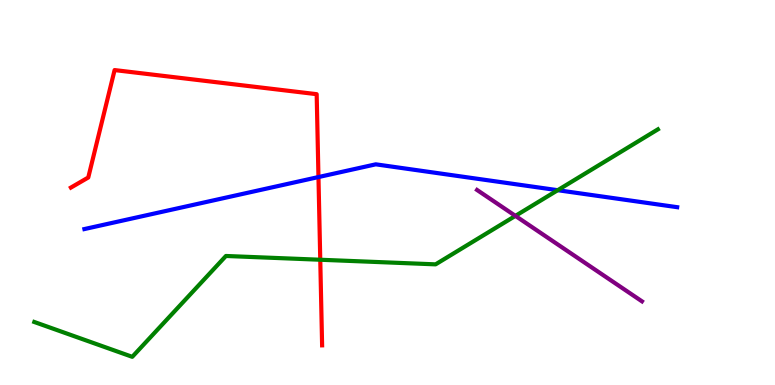[{'lines': ['blue', 'red'], 'intersections': [{'x': 4.11, 'y': 5.4}]}, {'lines': ['green', 'red'], 'intersections': [{'x': 4.13, 'y': 3.25}]}, {'lines': ['purple', 'red'], 'intersections': []}, {'lines': ['blue', 'green'], 'intersections': [{'x': 7.2, 'y': 5.06}]}, {'lines': ['blue', 'purple'], 'intersections': []}, {'lines': ['green', 'purple'], 'intersections': [{'x': 6.65, 'y': 4.39}]}]